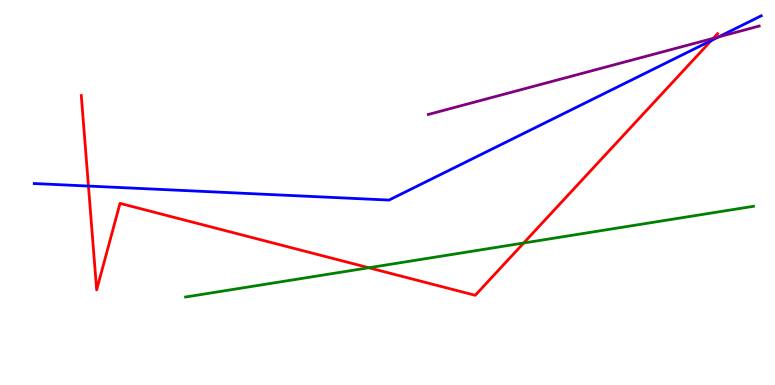[{'lines': ['blue', 'red'], 'intersections': [{'x': 1.14, 'y': 5.17}, {'x': 9.18, 'y': 8.95}]}, {'lines': ['green', 'red'], 'intersections': [{'x': 4.76, 'y': 3.05}, {'x': 6.76, 'y': 3.69}]}, {'lines': ['purple', 'red'], 'intersections': [{'x': 9.2, 'y': 9.0}]}, {'lines': ['blue', 'green'], 'intersections': []}, {'lines': ['blue', 'purple'], 'intersections': [{'x': 9.27, 'y': 9.04}]}, {'lines': ['green', 'purple'], 'intersections': []}]